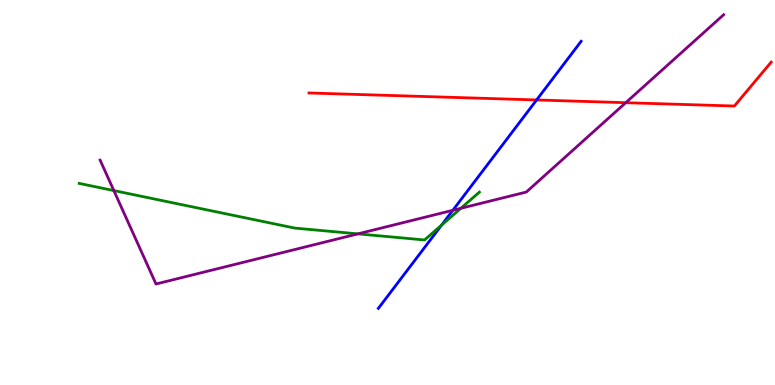[{'lines': ['blue', 'red'], 'intersections': [{'x': 6.92, 'y': 7.4}]}, {'lines': ['green', 'red'], 'intersections': []}, {'lines': ['purple', 'red'], 'intersections': [{'x': 8.07, 'y': 7.33}]}, {'lines': ['blue', 'green'], 'intersections': [{'x': 5.7, 'y': 4.15}]}, {'lines': ['blue', 'purple'], 'intersections': [{'x': 5.84, 'y': 4.54}]}, {'lines': ['green', 'purple'], 'intersections': [{'x': 1.47, 'y': 5.05}, {'x': 4.62, 'y': 3.93}, {'x': 5.95, 'y': 4.59}]}]